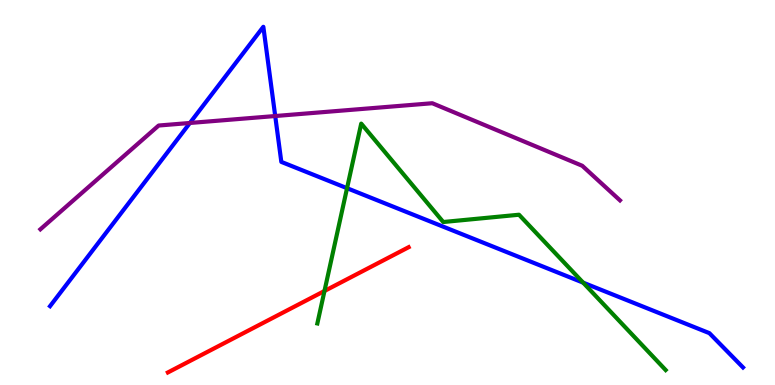[{'lines': ['blue', 'red'], 'intersections': []}, {'lines': ['green', 'red'], 'intersections': [{'x': 4.19, 'y': 2.44}]}, {'lines': ['purple', 'red'], 'intersections': []}, {'lines': ['blue', 'green'], 'intersections': [{'x': 4.48, 'y': 5.11}, {'x': 7.52, 'y': 2.66}]}, {'lines': ['blue', 'purple'], 'intersections': [{'x': 2.45, 'y': 6.81}, {'x': 3.55, 'y': 6.99}]}, {'lines': ['green', 'purple'], 'intersections': []}]